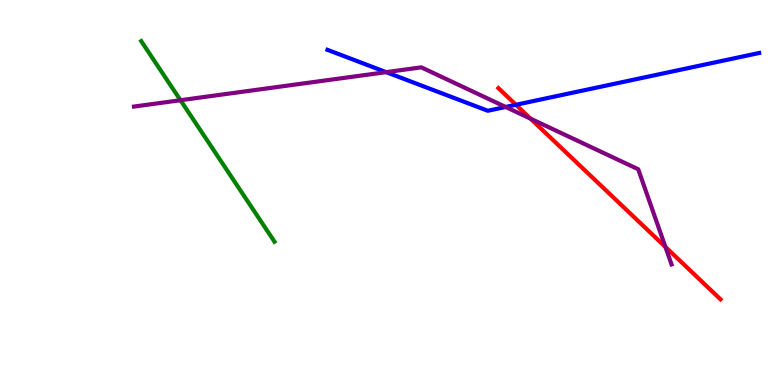[{'lines': ['blue', 'red'], 'intersections': [{'x': 6.66, 'y': 7.28}]}, {'lines': ['green', 'red'], 'intersections': []}, {'lines': ['purple', 'red'], 'intersections': [{'x': 6.85, 'y': 6.92}, {'x': 8.59, 'y': 3.59}]}, {'lines': ['blue', 'green'], 'intersections': []}, {'lines': ['blue', 'purple'], 'intersections': [{'x': 4.98, 'y': 8.13}, {'x': 6.52, 'y': 7.22}]}, {'lines': ['green', 'purple'], 'intersections': [{'x': 2.33, 'y': 7.4}]}]